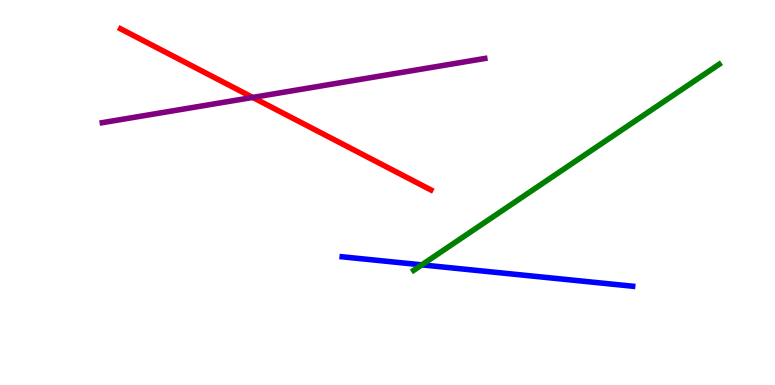[{'lines': ['blue', 'red'], 'intersections': []}, {'lines': ['green', 'red'], 'intersections': []}, {'lines': ['purple', 'red'], 'intersections': [{'x': 3.26, 'y': 7.47}]}, {'lines': ['blue', 'green'], 'intersections': [{'x': 5.44, 'y': 3.12}]}, {'lines': ['blue', 'purple'], 'intersections': []}, {'lines': ['green', 'purple'], 'intersections': []}]